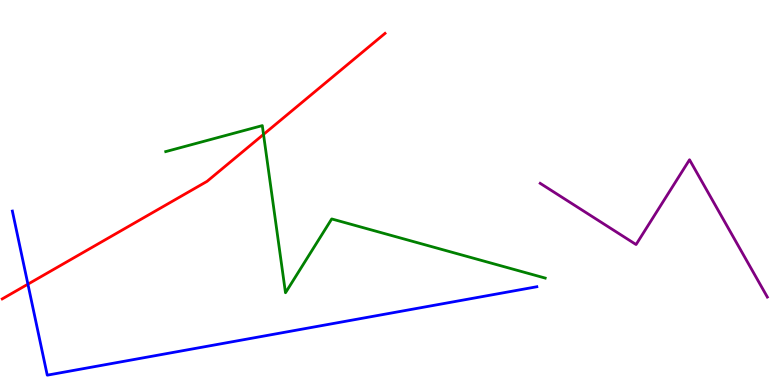[{'lines': ['blue', 'red'], 'intersections': [{'x': 0.36, 'y': 2.62}]}, {'lines': ['green', 'red'], 'intersections': [{'x': 3.4, 'y': 6.51}]}, {'lines': ['purple', 'red'], 'intersections': []}, {'lines': ['blue', 'green'], 'intersections': []}, {'lines': ['blue', 'purple'], 'intersections': []}, {'lines': ['green', 'purple'], 'intersections': []}]